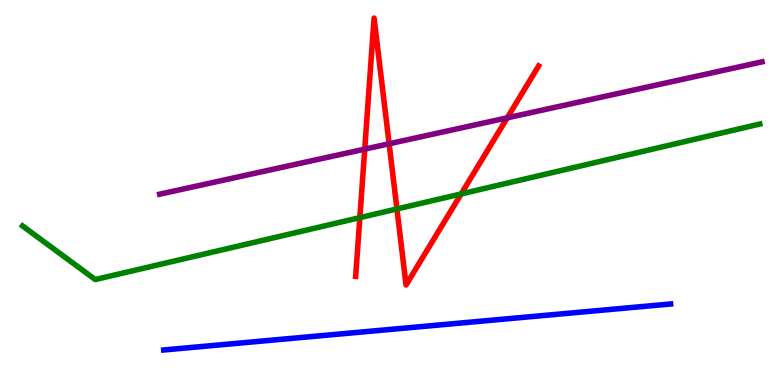[{'lines': ['blue', 'red'], 'intersections': []}, {'lines': ['green', 'red'], 'intersections': [{'x': 4.64, 'y': 4.35}, {'x': 5.12, 'y': 4.57}, {'x': 5.95, 'y': 4.96}]}, {'lines': ['purple', 'red'], 'intersections': [{'x': 4.71, 'y': 6.13}, {'x': 5.02, 'y': 6.27}, {'x': 6.54, 'y': 6.94}]}, {'lines': ['blue', 'green'], 'intersections': []}, {'lines': ['blue', 'purple'], 'intersections': []}, {'lines': ['green', 'purple'], 'intersections': []}]